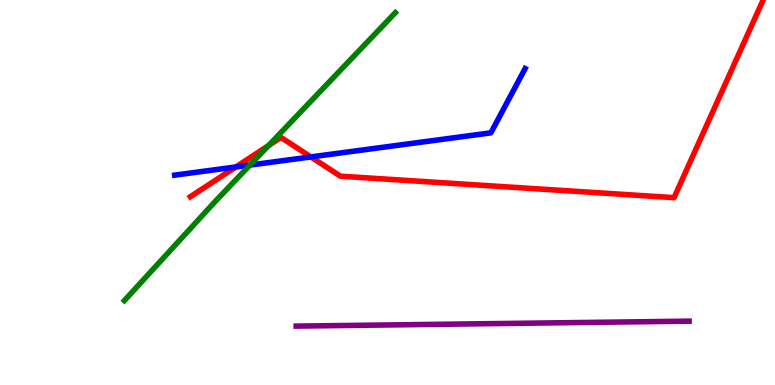[{'lines': ['blue', 'red'], 'intersections': [{'x': 3.04, 'y': 5.66}, {'x': 4.01, 'y': 5.92}]}, {'lines': ['green', 'red'], 'intersections': [{'x': 3.46, 'y': 6.22}]}, {'lines': ['purple', 'red'], 'intersections': []}, {'lines': ['blue', 'green'], 'intersections': [{'x': 3.22, 'y': 5.71}]}, {'lines': ['blue', 'purple'], 'intersections': []}, {'lines': ['green', 'purple'], 'intersections': []}]